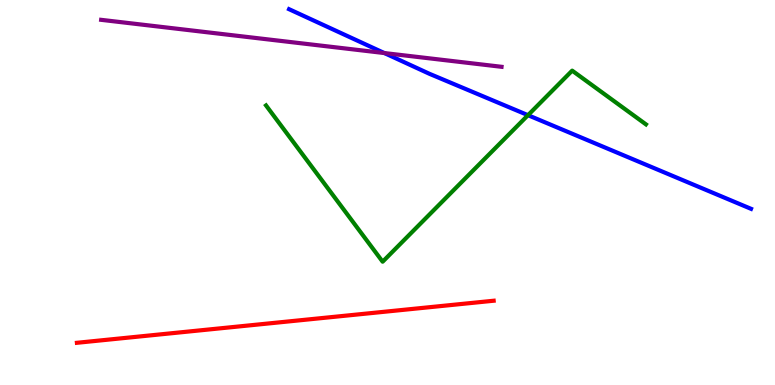[{'lines': ['blue', 'red'], 'intersections': []}, {'lines': ['green', 'red'], 'intersections': []}, {'lines': ['purple', 'red'], 'intersections': []}, {'lines': ['blue', 'green'], 'intersections': [{'x': 6.81, 'y': 7.01}]}, {'lines': ['blue', 'purple'], 'intersections': [{'x': 4.96, 'y': 8.62}]}, {'lines': ['green', 'purple'], 'intersections': []}]